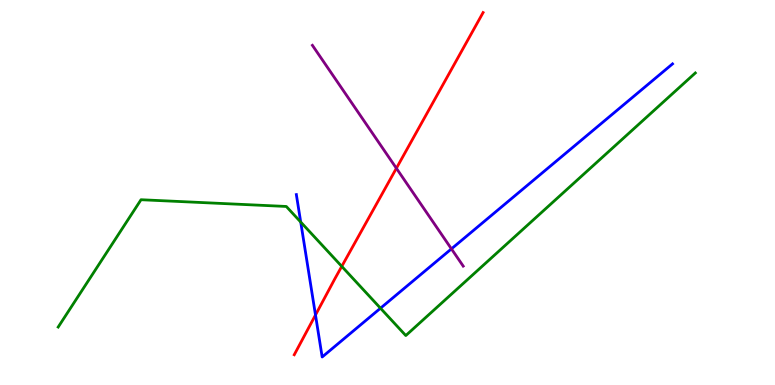[{'lines': ['blue', 'red'], 'intersections': [{'x': 4.07, 'y': 1.82}]}, {'lines': ['green', 'red'], 'intersections': [{'x': 4.41, 'y': 3.08}]}, {'lines': ['purple', 'red'], 'intersections': [{'x': 5.11, 'y': 5.63}]}, {'lines': ['blue', 'green'], 'intersections': [{'x': 3.88, 'y': 4.23}, {'x': 4.91, 'y': 1.99}]}, {'lines': ['blue', 'purple'], 'intersections': [{'x': 5.82, 'y': 3.54}]}, {'lines': ['green', 'purple'], 'intersections': []}]